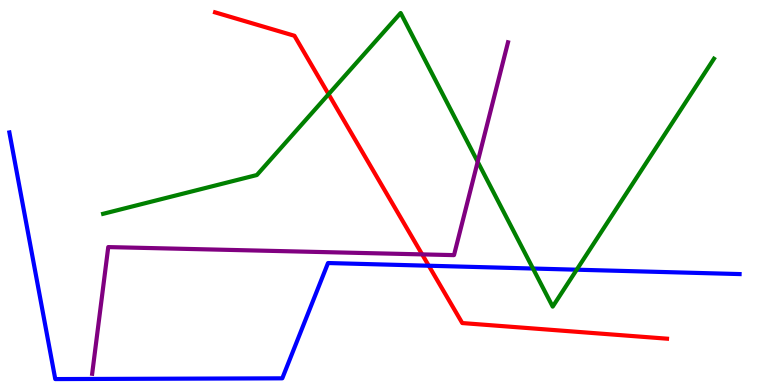[{'lines': ['blue', 'red'], 'intersections': [{'x': 5.53, 'y': 3.1}]}, {'lines': ['green', 'red'], 'intersections': [{'x': 4.24, 'y': 7.55}]}, {'lines': ['purple', 'red'], 'intersections': [{'x': 5.45, 'y': 3.39}]}, {'lines': ['blue', 'green'], 'intersections': [{'x': 6.88, 'y': 3.03}, {'x': 7.44, 'y': 2.99}]}, {'lines': ['blue', 'purple'], 'intersections': []}, {'lines': ['green', 'purple'], 'intersections': [{'x': 6.16, 'y': 5.8}]}]